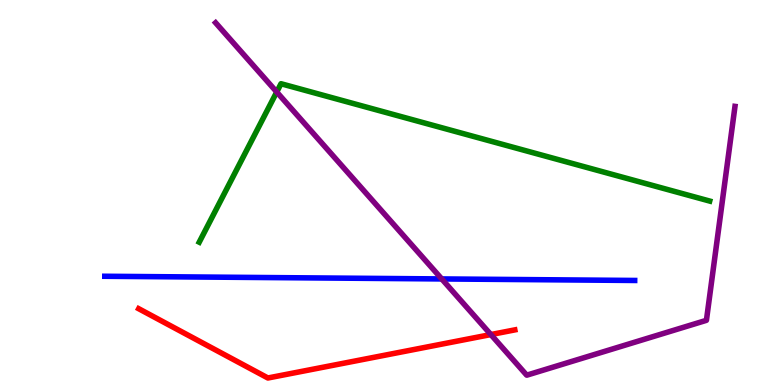[{'lines': ['blue', 'red'], 'intersections': []}, {'lines': ['green', 'red'], 'intersections': []}, {'lines': ['purple', 'red'], 'intersections': [{'x': 6.33, 'y': 1.31}]}, {'lines': ['blue', 'green'], 'intersections': []}, {'lines': ['blue', 'purple'], 'intersections': [{'x': 5.7, 'y': 2.75}]}, {'lines': ['green', 'purple'], 'intersections': [{'x': 3.57, 'y': 7.61}]}]